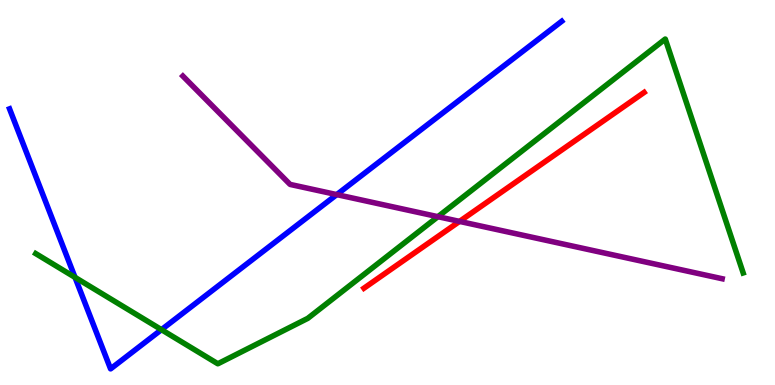[{'lines': ['blue', 'red'], 'intersections': []}, {'lines': ['green', 'red'], 'intersections': []}, {'lines': ['purple', 'red'], 'intersections': [{'x': 5.93, 'y': 4.25}]}, {'lines': ['blue', 'green'], 'intersections': [{'x': 0.968, 'y': 2.8}, {'x': 2.08, 'y': 1.44}]}, {'lines': ['blue', 'purple'], 'intersections': [{'x': 4.35, 'y': 4.95}]}, {'lines': ['green', 'purple'], 'intersections': [{'x': 5.65, 'y': 4.37}]}]